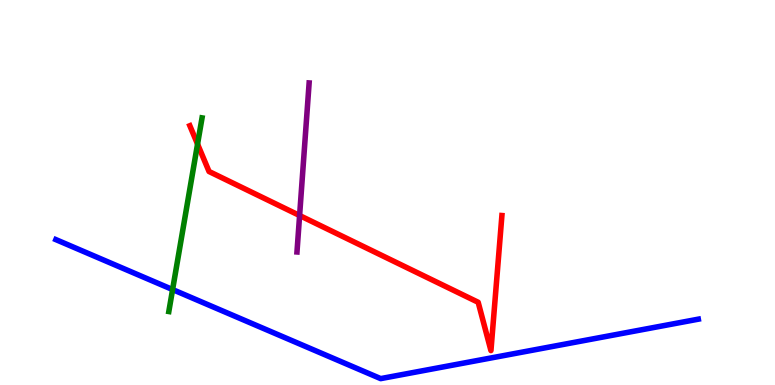[{'lines': ['blue', 'red'], 'intersections': []}, {'lines': ['green', 'red'], 'intersections': [{'x': 2.55, 'y': 6.26}]}, {'lines': ['purple', 'red'], 'intersections': [{'x': 3.87, 'y': 4.4}]}, {'lines': ['blue', 'green'], 'intersections': [{'x': 2.23, 'y': 2.48}]}, {'lines': ['blue', 'purple'], 'intersections': []}, {'lines': ['green', 'purple'], 'intersections': []}]